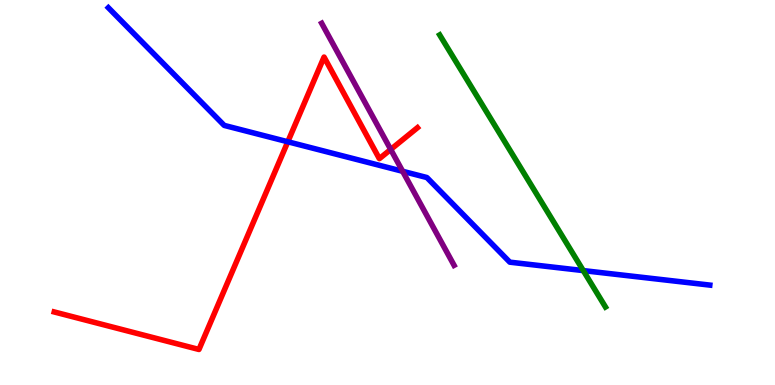[{'lines': ['blue', 'red'], 'intersections': [{'x': 3.71, 'y': 6.32}]}, {'lines': ['green', 'red'], 'intersections': []}, {'lines': ['purple', 'red'], 'intersections': [{'x': 5.04, 'y': 6.12}]}, {'lines': ['blue', 'green'], 'intersections': [{'x': 7.53, 'y': 2.97}]}, {'lines': ['blue', 'purple'], 'intersections': [{'x': 5.2, 'y': 5.55}]}, {'lines': ['green', 'purple'], 'intersections': []}]